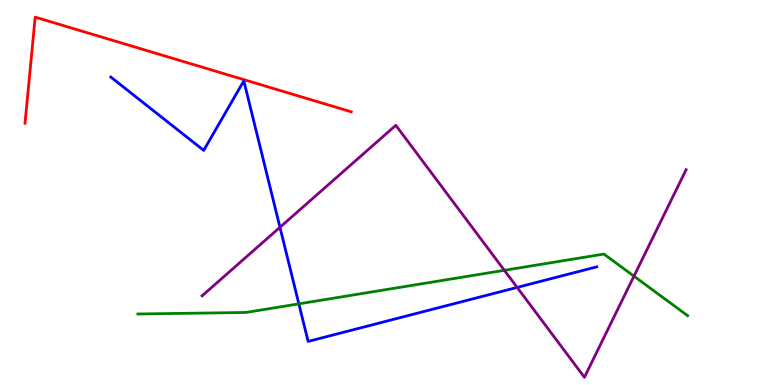[{'lines': ['blue', 'red'], 'intersections': []}, {'lines': ['green', 'red'], 'intersections': []}, {'lines': ['purple', 'red'], 'intersections': []}, {'lines': ['blue', 'green'], 'intersections': [{'x': 3.86, 'y': 2.11}]}, {'lines': ['blue', 'purple'], 'intersections': [{'x': 3.61, 'y': 4.1}, {'x': 6.67, 'y': 2.53}]}, {'lines': ['green', 'purple'], 'intersections': [{'x': 6.51, 'y': 2.98}, {'x': 8.18, 'y': 2.83}]}]